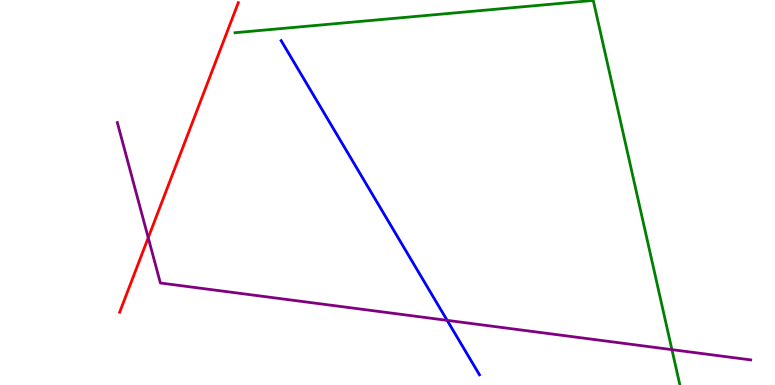[{'lines': ['blue', 'red'], 'intersections': []}, {'lines': ['green', 'red'], 'intersections': []}, {'lines': ['purple', 'red'], 'intersections': [{'x': 1.91, 'y': 3.83}]}, {'lines': ['blue', 'green'], 'intersections': []}, {'lines': ['blue', 'purple'], 'intersections': [{'x': 5.77, 'y': 1.68}]}, {'lines': ['green', 'purple'], 'intersections': [{'x': 8.67, 'y': 0.919}]}]